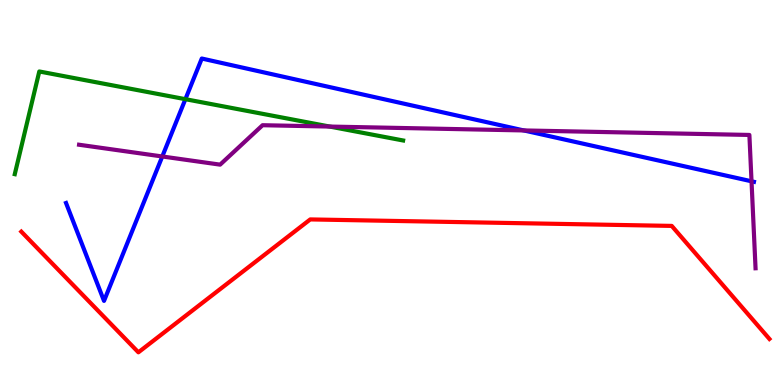[{'lines': ['blue', 'red'], 'intersections': []}, {'lines': ['green', 'red'], 'intersections': []}, {'lines': ['purple', 'red'], 'intersections': []}, {'lines': ['blue', 'green'], 'intersections': [{'x': 2.39, 'y': 7.42}]}, {'lines': ['blue', 'purple'], 'intersections': [{'x': 2.09, 'y': 5.94}, {'x': 6.76, 'y': 6.61}, {'x': 9.7, 'y': 5.29}]}, {'lines': ['green', 'purple'], 'intersections': [{'x': 4.25, 'y': 6.71}]}]